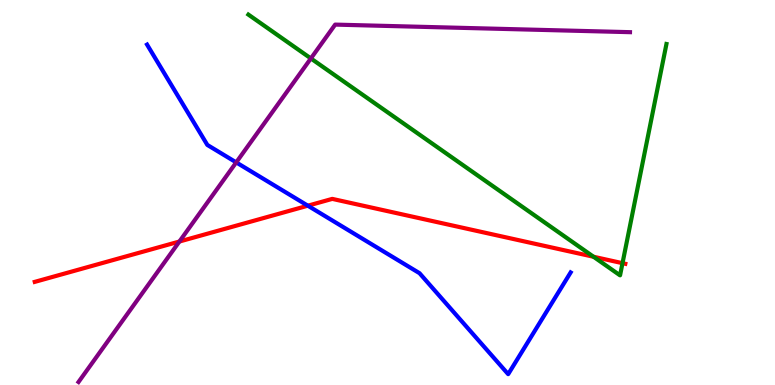[{'lines': ['blue', 'red'], 'intersections': [{'x': 3.97, 'y': 4.66}]}, {'lines': ['green', 'red'], 'intersections': [{'x': 7.66, 'y': 3.33}, {'x': 8.03, 'y': 3.16}]}, {'lines': ['purple', 'red'], 'intersections': [{'x': 2.31, 'y': 3.73}]}, {'lines': ['blue', 'green'], 'intersections': []}, {'lines': ['blue', 'purple'], 'intersections': [{'x': 3.05, 'y': 5.78}]}, {'lines': ['green', 'purple'], 'intersections': [{'x': 4.01, 'y': 8.48}]}]